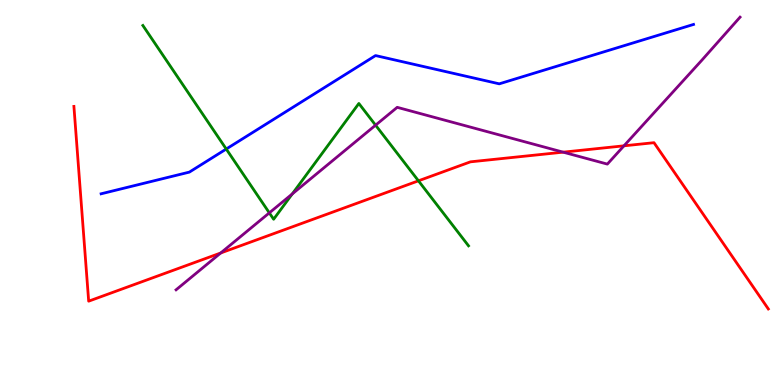[{'lines': ['blue', 'red'], 'intersections': []}, {'lines': ['green', 'red'], 'intersections': [{'x': 5.4, 'y': 5.3}]}, {'lines': ['purple', 'red'], 'intersections': [{'x': 2.85, 'y': 3.43}, {'x': 7.27, 'y': 6.05}, {'x': 8.05, 'y': 6.21}]}, {'lines': ['blue', 'green'], 'intersections': [{'x': 2.92, 'y': 6.13}]}, {'lines': ['blue', 'purple'], 'intersections': []}, {'lines': ['green', 'purple'], 'intersections': [{'x': 3.48, 'y': 4.47}, {'x': 3.77, 'y': 4.96}, {'x': 4.85, 'y': 6.75}]}]